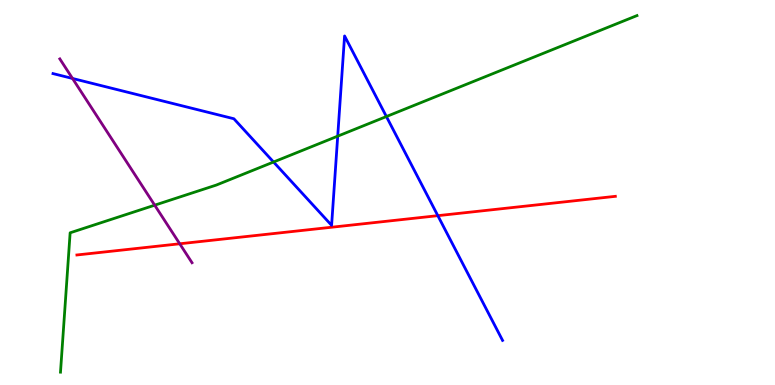[{'lines': ['blue', 'red'], 'intersections': [{'x': 5.65, 'y': 4.4}]}, {'lines': ['green', 'red'], 'intersections': []}, {'lines': ['purple', 'red'], 'intersections': [{'x': 2.32, 'y': 3.67}]}, {'lines': ['blue', 'green'], 'intersections': [{'x': 3.53, 'y': 5.79}, {'x': 4.36, 'y': 6.46}, {'x': 4.99, 'y': 6.97}]}, {'lines': ['blue', 'purple'], 'intersections': [{'x': 0.936, 'y': 7.96}]}, {'lines': ['green', 'purple'], 'intersections': [{'x': 2.0, 'y': 4.67}]}]